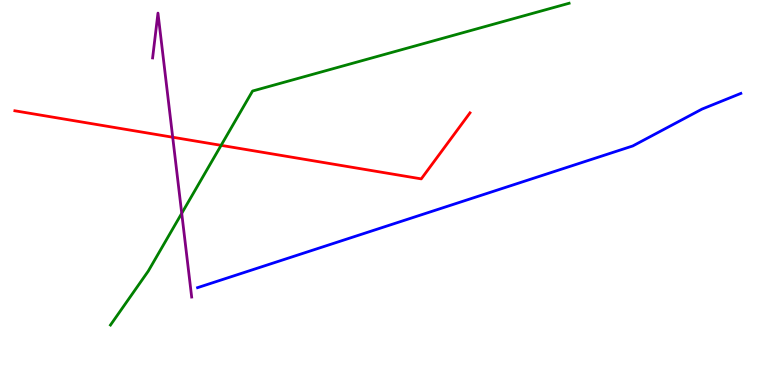[{'lines': ['blue', 'red'], 'intersections': []}, {'lines': ['green', 'red'], 'intersections': [{'x': 2.85, 'y': 6.22}]}, {'lines': ['purple', 'red'], 'intersections': [{'x': 2.23, 'y': 6.44}]}, {'lines': ['blue', 'green'], 'intersections': []}, {'lines': ['blue', 'purple'], 'intersections': []}, {'lines': ['green', 'purple'], 'intersections': [{'x': 2.34, 'y': 4.46}]}]